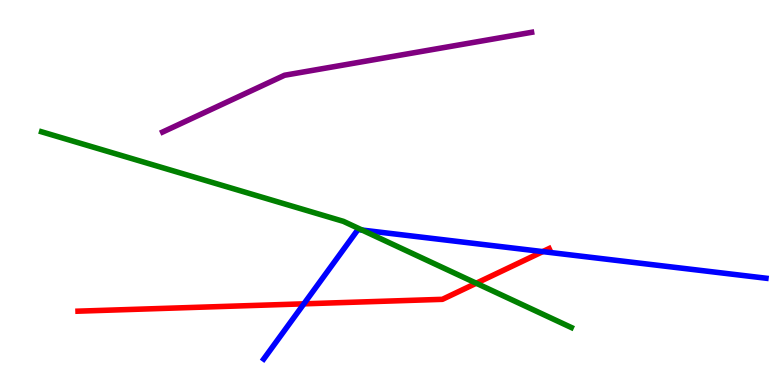[{'lines': ['blue', 'red'], 'intersections': [{'x': 3.92, 'y': 2.11}, {'x': 7.0, 'y': 3.46}]}, {'lines': ['green', 'red'], 'intersections': [{'x': 6.15, 'y': 2.64}]}, {'lines': ['purple', 'red'], 'intersections': []}, {'lines': ['blue', 'green'], 'intersections': [{'x': 4.67, 'y': 4.02}]}, {'lines': ['blue', 'purple'], 'intersections': []}, {'lines': ['green', 'purple'], 'intersections': []}]